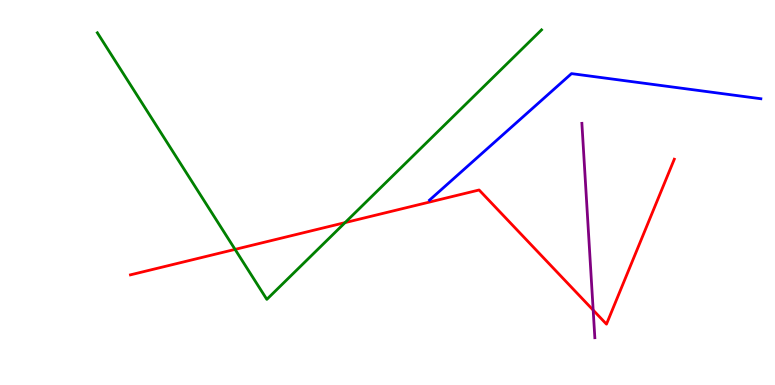[{'lines': ['blue', 'red'], 'intersections': []}, {'lines': ['green', 'red'], 'intersections': [{'x': 3.03, 'y': 3.52}, {'x': 4.45, 'y': 4.22}]}, {'lines': ['purple', 'red'], 'intersections': [{'x': 7.65, 'y': 1.94}]}, {'lines': ['blue', 'green'], 'intersections': []}, {'lines': ['blue', 'purple'], 'intersections': []}, {'lines': ['green', 'purple'], 'intersections': []}]